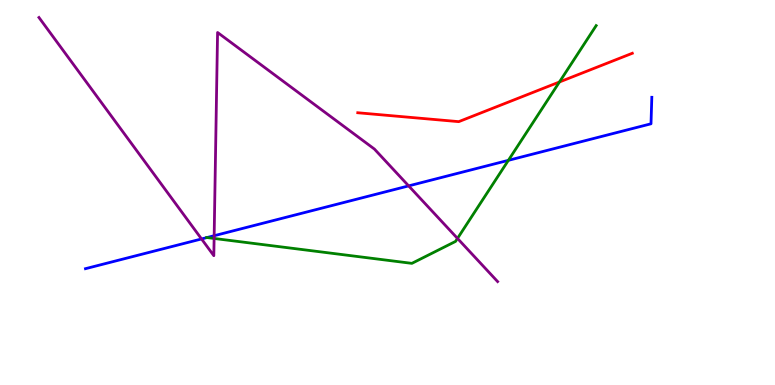[{'lines': ['blue', 'red'], 'intersections': []}, {'lines': ['green', 'red'], 'intersections': [{'x': 7.22, 'y': 7.87}]}, {'lines': ['purple', 'red'], 'intersections': []}, {'lines': ['blue', 'green'], 'intersections': [{'x': 2.67, 'y': 3.83}, {'x': 6.56, 'y': 5.84}]}, {'lines': ['blue', 'purple'], 'intersections': [{'x': 2.6, 'y': 3.79}, {'x': 2.76, 'y': 3.88}, {'x': 5.27, 'y': 5.17}]}, {'lines': ['green', 'purple'], 'intersections': [{'x': 2.76, 'y': 3.81}, {'x': 5.9, 'y': 3.81}]}]